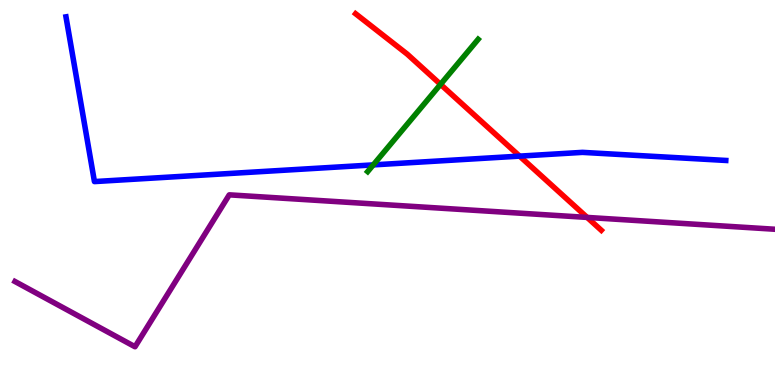[{'lines': ['blue', 'red'], 'intersections': [{'x': 6.7, 'y': 5.94}]}, {'lines': ['green', 'red'], 'intersections': [{'x': 5.68, 'y': 7.81}]}, {'lines': ['purple', 'red'], 'intersections': [{'x': 7.58, 'y': 4.35}]}, {'lines': ['blue', 'green'], 'intersections': [{'x': 4.82, 'y': 5.72}]}, {'lines': ['blue', 'purple'], 'intersections': []}, {'lines': ['green', 'purple'], 'intersections': []}]